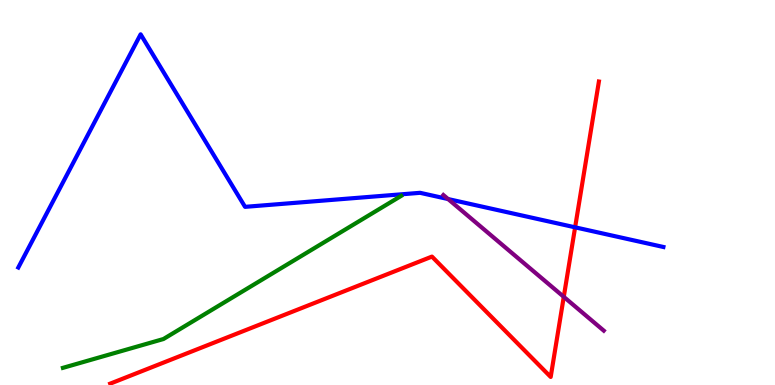[{'lines': ['blue', 'red'], 'intersections': [{'x': 7.42, 'y': 4.1}]}, {'lines': ['green', 'red'], 'intersections': []}, {'lines': ['purple', 'red'], 'intersections': [{'x': 7.27, 'y': 2.29}]}, {'lines': ['blue', 'green'], 'intersections': []}, {'lines': ['blue', 'purple'], 'intersections': [{'x': 5.78, 'y': 4.83}]}, {'lines': ['green', 'purple'], 'intersections': []}]